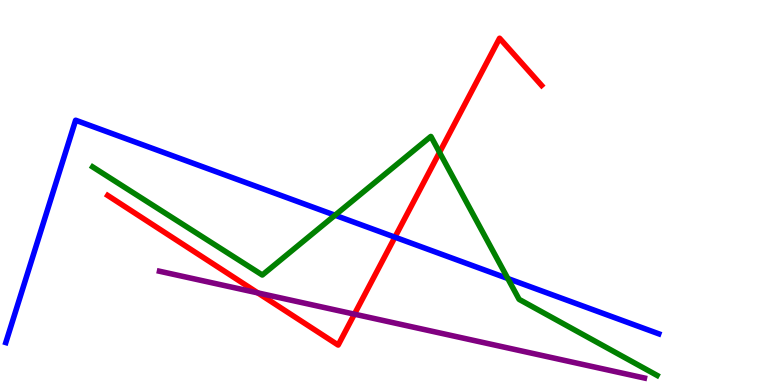[{'lines': ['blue', 'red'], 'intersections': [{'x': 5.1, 'y': 3.84}]}, {'lines': ['green', 'red'], 'intersections': [{'x': 5.67, 'y': 6.04}]}, {'lines': ['purple', 'red'], 'intersections': [{'x': 3.33, 'y': 2.39}, {'x': 4.57, 'y': 1.84}]}, {'lines': ['blue', 'green'], 'intersections': [{'x': 4.32, 'y': 4.41}, {'x': 6.55, 'y': 2.77}]}, {'lines': ['blue', 'purple'], 'intersections': []}, {'lines': ['green', 'purple'], 'intersections': []}]